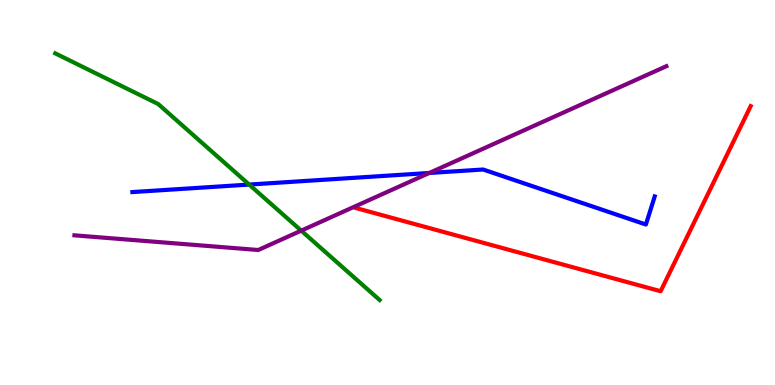[{'lines': ['blue', 'red'], 'intersections': []}, {'lines': ['green', 'red'], 'intersections': []}, {'lines': ['purple', 'red'], 'intersections': []}, {'lines': ['blue', 'green'], 'intersections': [{'x': 3.22, 'y': 5.21}]}, {'lines': ['blue', 'purple'], 'intersections': [{'x': 5.54, 'y': 5.51}]}, {'lines': ['green', 'purple'], 'intersections': [{'x': 3.89, 'y': 4.01}]}]